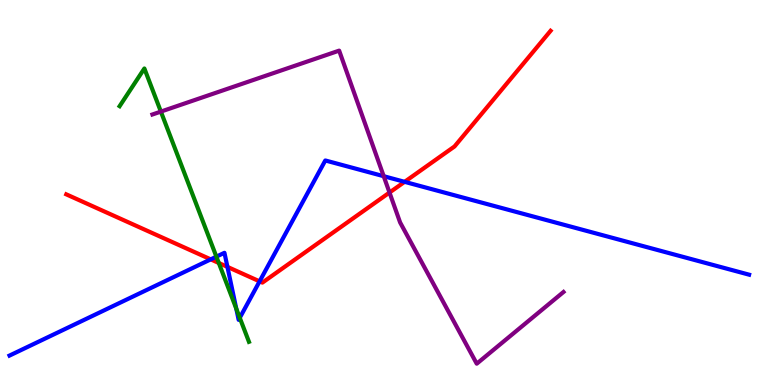[{'lines': ['blue', 'red'], 'intersections': [{'x': 2.72, 'y': 3.26}, {'x': 2.93, 'y': 3.07}, {'x': 3.35, 'y': 2.69}, {'x': 5.22, 'y': 5.28}]}, {'lines': ['green', 'red'], 'intersections': [{'x': 2.82, 'y': 3.17}]}, {'lines': ['purple', 'red'], 'intersections': [{'x': 5.03, 'y': 5.0}]}, {'lines': ['blue', 'green'], 'intersections': [{'x': 2.79, 'y': 3.33}, {'x': 3.05, 'y': 1.98}, {'x': 3.09, 'y': 1.75}]}, {'lines': ['blue', 'purple'], 'intersections': [{'x': 4.95, 'y': 5.42}]}, {'lines': ['green', 'purple'], 'intersections': [{'x': 2.08, 'y': 7.1}]}]